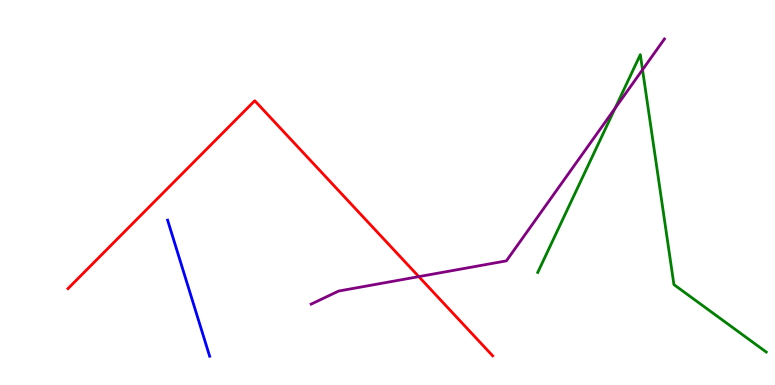[{'lines': ['blue', 'red'], 'intersections': []}, {'lines': ['green', 'red'], 'intersections': []}, {'lines': ['purple', 'red'], 'intersections': [{'x': 5.4, 'y': 2.81}]}, {'lines': ['blue', 'green'], 'intersections': []}, {'lines': ['blue', 'purple'], 'intersections': []}, {'lines': ['green', 'purple'], 'intersections': [{'x': 7.94, 'y': 7.19}, {'x': 8.29, 'y': 8.19}]}]